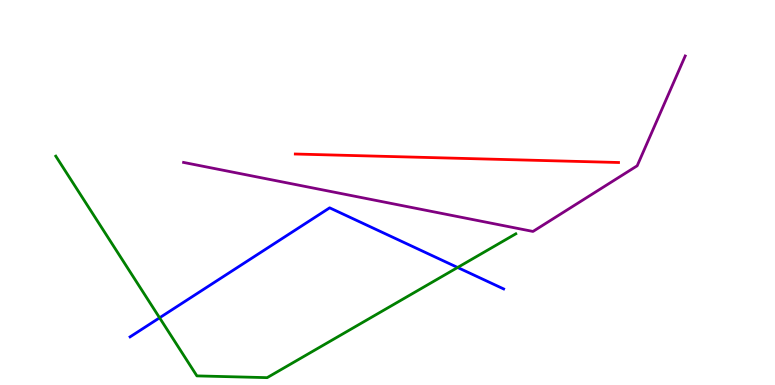[{'lines': ['blue', 'red'], 'intersections': []}, {'lines': ['green', 'red'], 'intersections': []}, {'lines': ['purple', 'red'], 'intersections': []}, {'lines': ['blue', 'green'], 'intersections': [{'x': 2.06, 'y': 1.75}, {'x': 5.9, 'y': 3.05}]}, {'lines': ['blue', 'purple'], 'intersections': []}, {'lines': ['green', 'purple'], 'intersections': []}]